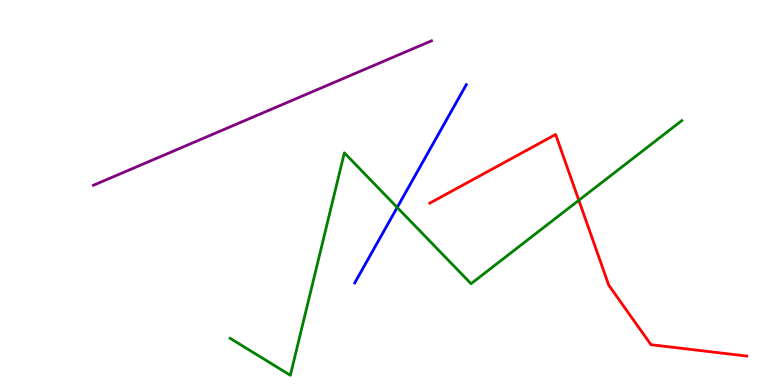[{'lines': ['blue', 'red'], 'intersections': []}, {'lines': ['green', 'red'], 'intersections': [{'x': 7.47, 'y': 4.8}]}, {'lines': ['purple', 'red'], 'intersections': []}, {'lines': ['blue', 'green'], 'intersections': [{'x': 5.13, 'y': 4.61}]}, {'lines': ['blue', 'purple'], 'intersections': []}, {'lines': ['green', 'purple'], 'intersections': []}]